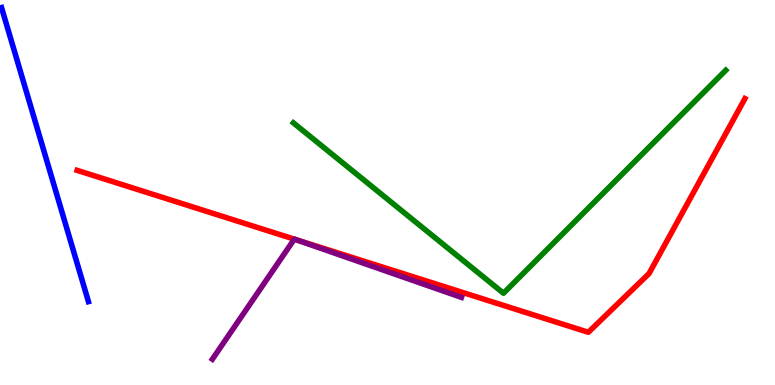[{'lines': ['blue', 'red'], 'intersections': []}, {'lines': ['green', 'red'], 'intersections': []}, {'lines': ['purple', 'red'], 'intersections': [{'x': 3.8, 'y': 3.79}, {'x': 3.82, 'y': 3.77}]}, {'lines': ['blue', 'green'], 'intersections': []}, {'lines': ['blue', 'purple'], 'intersections': []}, {'lines': ['green', 'purple'], 'intersections': []}]